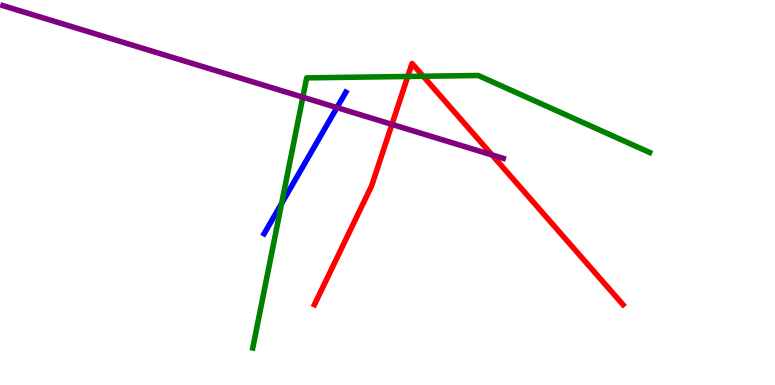[{'lines': ['blue', 'red'], 'intersections': []}, {'lines': ['green', 'red'], 'intersections': [{'x': 5.26, 'y': 8.01}, {'x': 5.46, 'y': 8.02}]}, {'lines': ['purple', 'red'], 'intersections': [{'x': 5.06, 'y': 6.77}, {'x': 6.35, 'y': 5.98}]}, {'lines': ['blue', 'green'], 'intersections': [{'x': 3.63, 'y': 4.72}]}, {'lines': ['blue', 'purple'], 'intersections': [{'x': 4.35, 'y': 7.21}]}, {'lines': ['green', 'purple'], 'intersections': [{'x': 3.91, 'y': 7.48}]}]